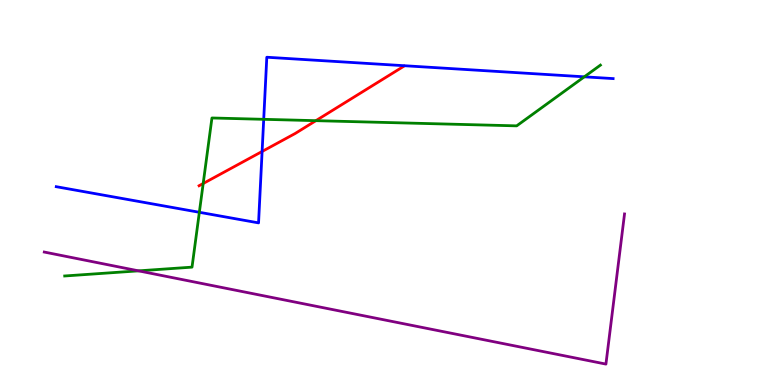[{'lines': ['blue', 'red'], 'intersections': [{'x': 3.38, 'y': 6.07}]}, {'lines': ['green', 'red'], 'intersections': [{'x': 2.62, 'y': 5.23}, {'x': 4.08, 'y': 6.87}]}, {'lines': ['purple', 'red'], 'intersections': []}, {'lines': ['blue', 'green'], 'intersections': [{'x': 2.57, 'y': 4.49}, {'x': 3.4, 'y': 6.9}, {'x': 7.54, 'y': 8.0}]}, {'lines': ['blue', 'purple'], 'intersections': []}, {'lines': ['green', 'purple'], 'intersections': [{'x': 1.79, 'y': 2.96}]}]